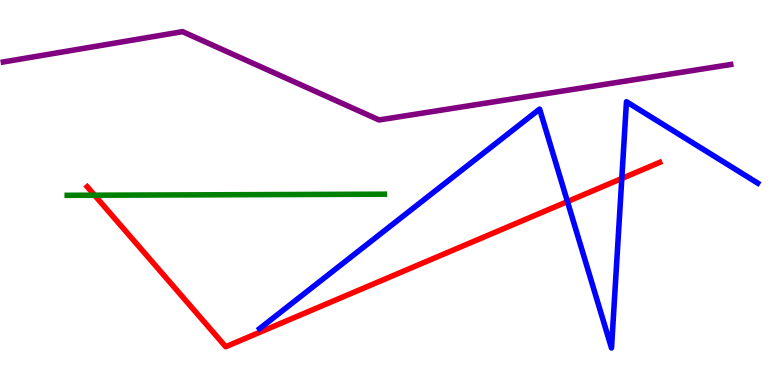[{'lines': ['blue', 'red'], 'intersections': [{'x': 7.32, 'y': 4.76}, {'x': 8.02, 'y': 5.36}]}, {'lines': ['green', 'red'], 'intersections': [{'x': 1.22, 'y': 4.93}]}, {'lines': ['purple', 'red'], 'intersections': []}, {'lines': ['blue', 'green'], 'intersections': []}, {'lines': ['blue', 'purple'], 'intersections': []}, {'lines': ['green', 'purple'], 'intersections': []}]